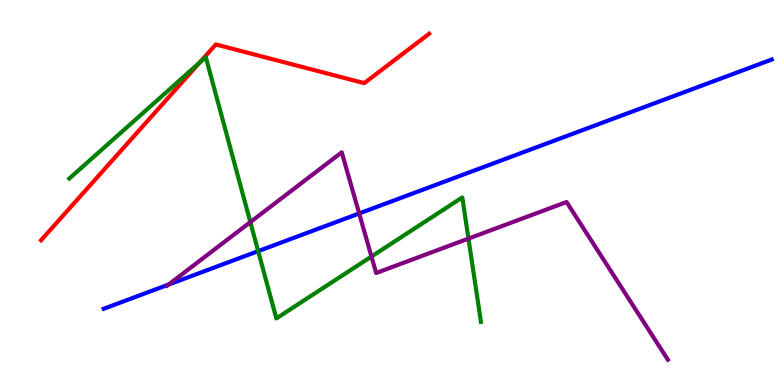[{'lines': ['blue', 'red'], 'intersections': []}, {'lines': ['green', 'red'], 'intersections': [{'x': 2.57, 'y': 8.37}]}, {'lines': ['purple', 'red'], 'intersections': []}, {'lines': ['blue', 'green'], 'intersections': [{'x': 3.33, 'y': 3.48}]}, {'lines': ['blue', 'purple'], 'intersections': [{'x': 2.17, 'y': 2.61}, {'x': 4.63, 'y': 4.46}]}, {'lines': ['green', 'purple'], 'intersections': [{'x': 3.23, 'y': 4.23}, {'x': 4.79, 'y': 3.34}, {'x': 6.04, 'y': 3.8}]}]